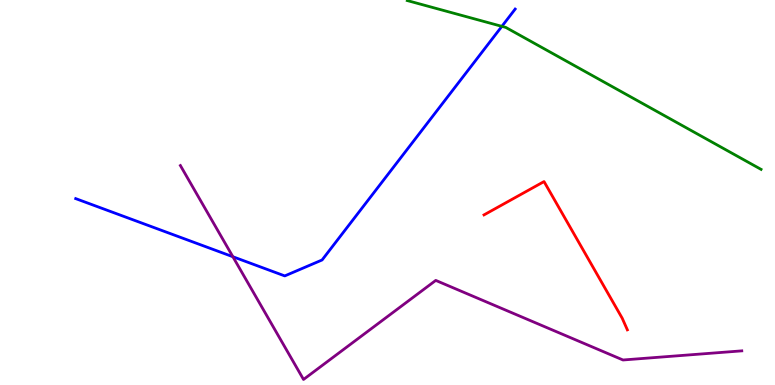[{'lines': ['blue', 'red'], 'intersections': []}, {'lines': ['green', 'red'], 'intersections': []}, {'lines': ['purple', 'red'], 'intersections': []}, {'lines': ['blue', 'green'], 'intersections': [{'x': 6.48, 'y': 9.32}]}, {'lines': ['blue', 'purple'], 'intersections': [{'x': 3.0, 'y': 3.33}]}, {'lines': ['green', 'purple'], 'intersections': []}]